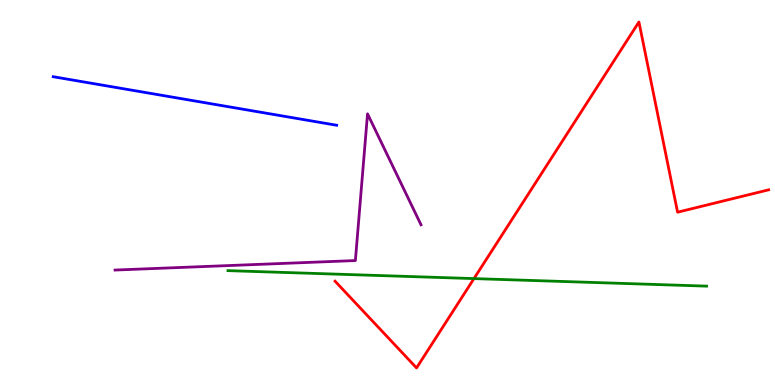[{'lines': ['blue', 'red'], 'intersections': []}, {'lines': ['green', 'red'], 'intersections': [{'x': 6.12, 'y': 2.76}]}, {'lines': ['purple', 'red'], 'intersections': []}, {'lines': ['blue', 'green'], 'intersections': []}, {'lines': ['blue', 'purple'], 'intersections': []}, {'lines': ['green', 'purple'], 'intersections': []}]